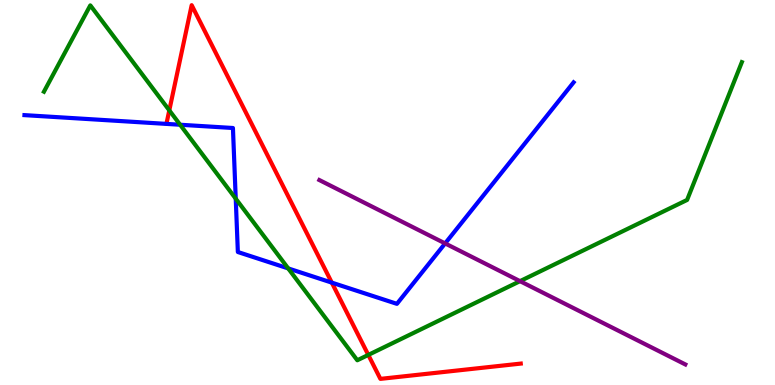[{'lines': ['blue', 'red'], 'intersections': [{'x': 4.28, 'y': 2.66}]}, {'lines': ['green', 'red'], 'intersections': [{'x': 2.18, 'y': 7.13}, {'x': 4.75, 'y': 0.781}]}, {'lines': ['purple', 'red'], 'intersections': []}, {'lines': ['blue', 'green'], 'intersections': [{'x': 2.32, 'y': 6.76}, {'x': 3.04, 'y': 4.84}, {'x': 3.72, 'y': 3.03}]}, {'lines': ['blue', 'purple'], 'intersections': [{'x': 5.74, 'y': 3.68}]}, {'lines': ['green', 'purple'], 'intersections': [{'x': 6.71, 'y': 2.7}]}]